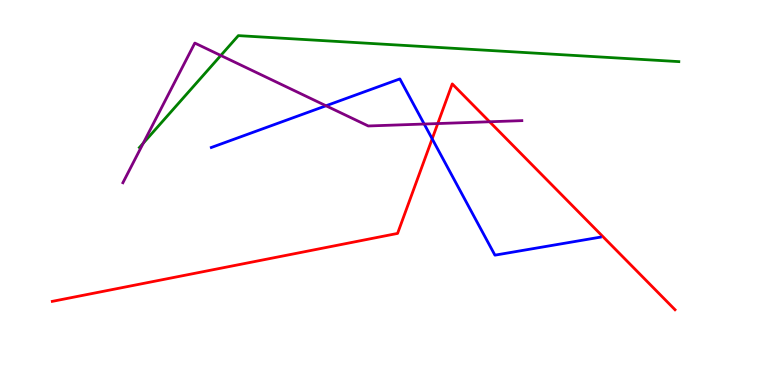[{'lines': ['blue', 'red'], 'intersections': [{'x': 5.58, 'y': 6.39}]}, {'lines': ['green', 'red'], 'intersections': []}, {'lines': ['purple', 'red'], 'intersections': [{'x': 5.65, 'y': 6.79}, {'x': 6.32, 'y': 6.84}]}, {'lines': ['blue', 'green'], 'intersections': []}, {'lines': ['blue', 'purple'], 'intersections': [{'x': 4.21, 'y': 7.25}, {'x': 5.47, 'y': 6.78}]}, {'lines': ['green', 'purple'], 'intersections': [{'x': 1.85, 'y': 6.28}, {'x': 2.85, 'y': 8.56}]}]